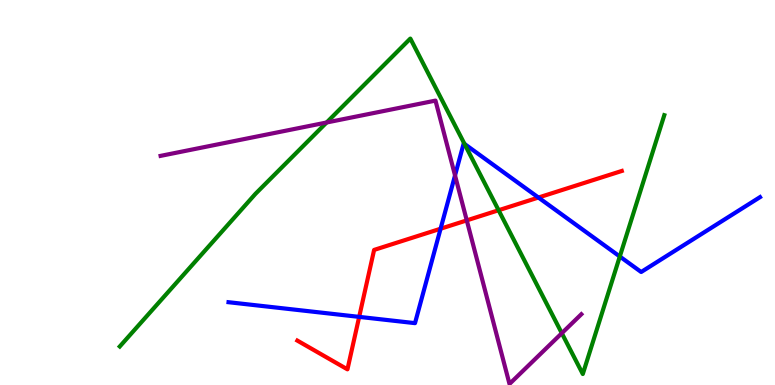[{'lines': ['blue', 'red'], 'intersections': [{'x': 4.63, 'y': 1.77}, {'x': 5.68, 'y': 4.06}, {'x': 6.95, 'y': 4.87}]}, {'lines': ['green', 'red'], 'intersections': [{'x': 6.43, 'y': 4.54}]}, {'lines': ['purple', 'red'], 'intersections': [{'x': 6.02, 'y': 4.28}]}, {'lines': ['blue', 'green'], 'intersections': [{'x': 5.99, 'y': 6.26}, {'x': 8.0, 'y': 3.34}]}, {'lines': ['blue', 'purple'], 'intersections': [{'x': 5.87, 'y': 5.44}]}, {'lines': ['green', 'purple'], 'intersections': [{'x': 4.21, 'y': 6.82}, {'x': 7.25, 'y': 1.35}]}]